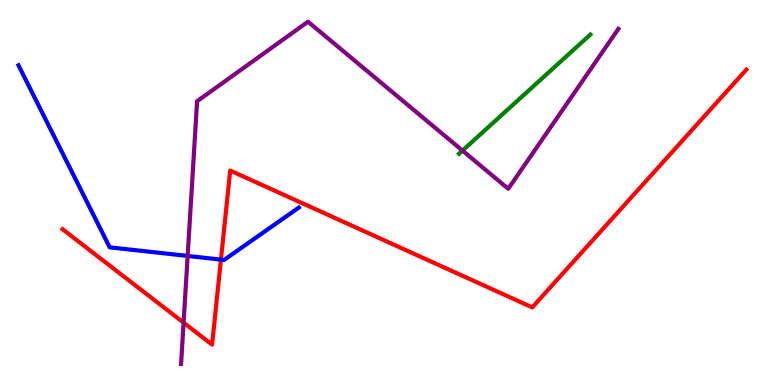[{'lines': ['blue', 'red'], 'intersections': [{'x': 2.85, 'y': 3.26}]}, {'lines': ['green', 'red'], 'intersections': []}, {'lines': ['purple', 'red'], 'intersections': [{'x': 2.37, 'y': 1.62}]}, {'lines': ['blue', 'green'], 'intersections': []}, {'lines': ['blue', 'purple'], 'intersections': [{'x': 2.42, 'y': 3.35}]}, {'lines': ['green', 'purple'], 'intersections': [{'x': 5.97, 'y': 6.09}]}]